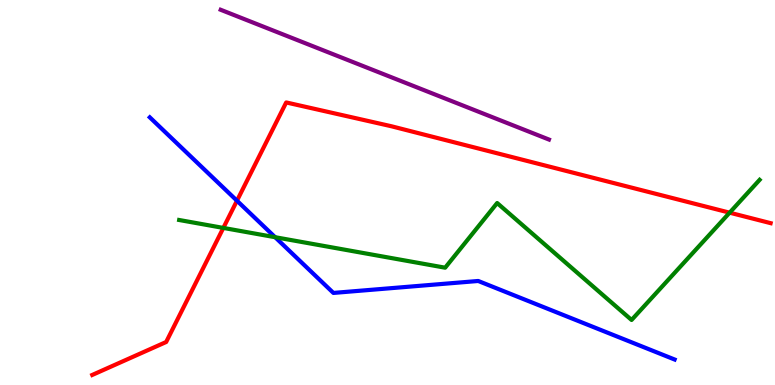[{'lines': ['blue', 'red'], 'intersections': [{'x': 3.06, 'y': 4.79}]}, {'lines': ['green', 'red'], 'intersections': [{'x': 2.88, 'y': 4.08}, {'x': 9.41, 'y': 4.48}]}, {'lines': ['purple', 'red'], 'intersections': []}, {'lines': ['blue', 'green'], 'intersections': [{'x': 3.55, 'y': 3.84}]}, {'lines': ['blue', 'purple'], 'intersections': []}, {'lines': ['green', 'purple'], 'intersections': []}]